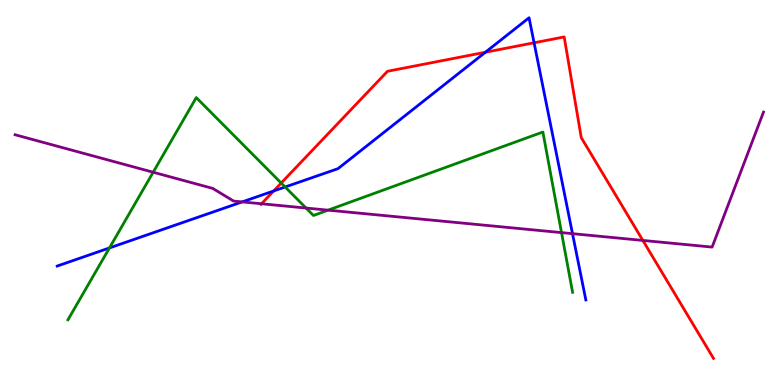[{'lines': ['blue', 'red'], 'intersections': [{'x': 3.53, 'y': 5.04}, {'x': 6.26, 'y': 8.64}, {'x': 6.89, 'y': 8.89}]}, {'lines': ['green', 'red'], 'intersections': [{'x': 3.63, 'y': 5.25}]}, {'lines': ['purple', 'red'], 'intersections': [{'x': 3.37, 'y': 4.71}, {'x': 8.29, 'y': 3.75}]}, {'lines': ['blue', 'green'], 'intersections': [{'x': 1.41, 'y': 3.56}, {'x': 3.68, 'y': 5.14}]}, {'lines': ['blue', 'purple'], 'intersections': [{'x': 3.12, 'y': 4.76}, {'x': 7.39, 'y': 3.93}]}, {'lines': ['green', 'purple'], 'intersections': [{'x': 1.98, 'y': 5.53}, {'x': 3.95, 'y': 4.6}, {'x': 4.23, 'y': 4.54}, {'x': 7.25, 'y': 3.96}]}]